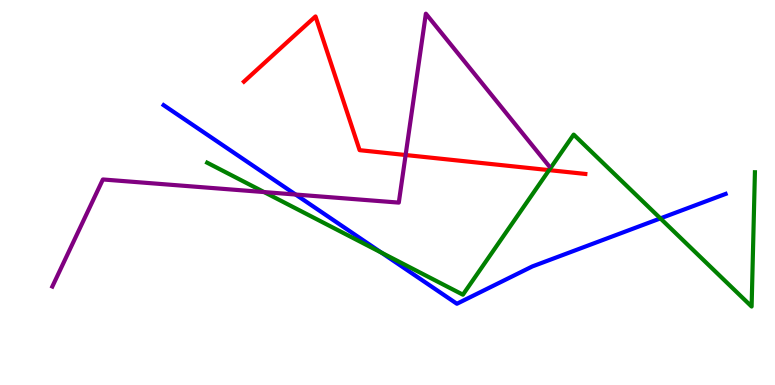[{'lines': ['blue', 'red'], 'intersections': []}, {'lines': ['green', 'red'], 'intersections': [{'x': 7.09, 'y': 5.58}]}, {'lines': ['purple', 'red'], 'intersections': [{'x': 5.23, 'y': 5.97}]}, {'lines': ['blue', 'green'], 'intersections': [{'x': 4.92, 'y': 3.44}, {'x': 8.52, 'y': 4.33}]}, {'lines': ['blue', 'purple'], 'intersections': [{'x': 3.81, 'y': 4.95}]}, {'lines': ['green', 'purple'], 'intersections': [{'x': 3.41, 'y': 5.01}]}]